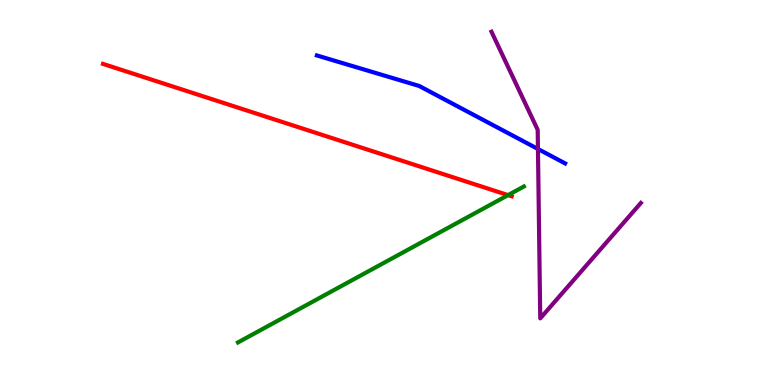[{'lines': ['blue', 'red'], 'intersections': []}, {'lines': ['green', 'red'], 'intersections': [{'x': 6.56, 'y': 4.93}]}, {'lines': ['purple', 'red'], 'intersections': []}, {'lines': ['blue', 'green'], 'intersections': []}, {'lines': ['blue', 'purple'], 'intersections': [{'x': 6.94, 'y': 6.13}]}, {'lines': ['green', 'purple'], 'intersections': []}]